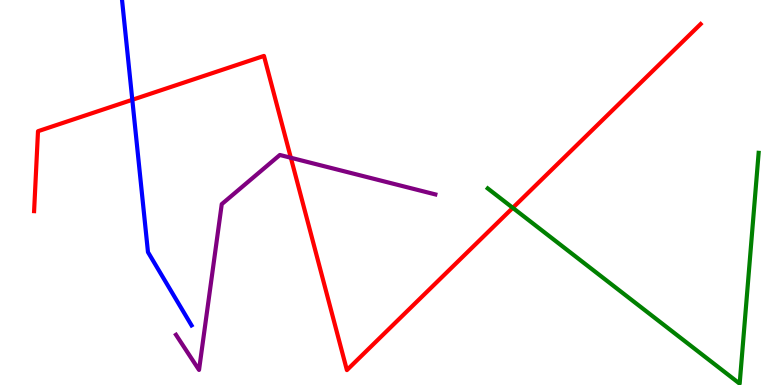[{'lines': ['blue', 'red'], 'intersections': [{'x': 1.71, 'y': 7.41}]}, {'lines': ['green', 'red'], 'intersections': [{'x': 6.62, 'y': 4.6}]}, {'lines': ['purple', 'red'], 'intersections': [{'x': 3.75, 'y': 5.9}]}, {'lines': ['blue', 'green'], 'intersections': []}, {'lines': ['blue', 'purple'], 'intersections': []}, {'lines': ['green', 'purple'], 'intersections': []}]